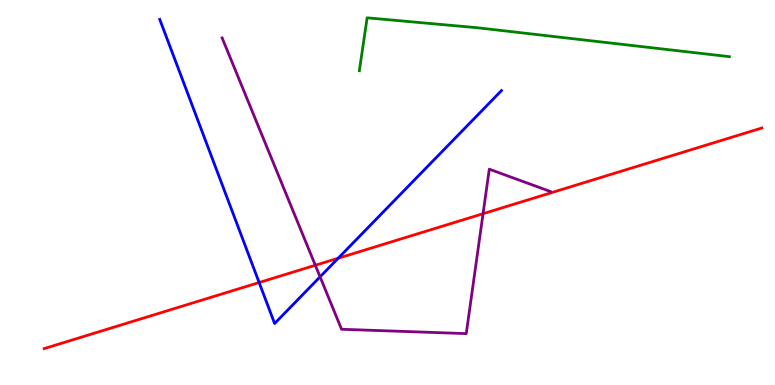[{'lines': ['blue', 'red'], 'intersections': [{'x': 3.34, 'y': 2.66}, {'x': 4.36, 'y': 3.29}]}, {'lines': ['green', 'red'], 'intersections': []}, {'lines': ['purple', 'red'], 'intersections': [{'x': 4.07, 'y': 3.11}, {'x': 6.23, 'y': 4.45}]}, {'lines': ['blue', 'green'], 'intersections': []}, {'lines': ['blue', 'purple'], 'intersections': [{'x': 4.13, 'y': 2.81}]}, {'lines': ['green', 'purple'], 'intersections': []}]